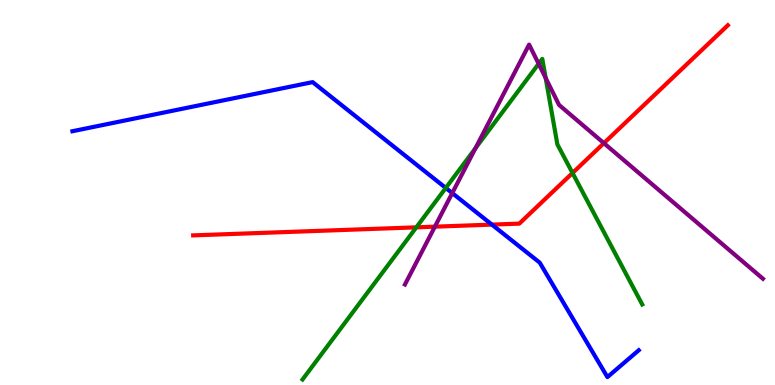[{'lines': ['blue', 'red'], 'intersections': [{'x': 6.35, 'y': 4.17}]}, {'lines': ['green', 'red'], 'intersections': [{'x': 5.37, 'y': 4.1}, {'x': 7.39, 'y': 5.51}]}, {'lines': ['purple', 'red'], 'intersections': [{'x': 5.61, 'y': 4.11}, {'x': 7.79, 'y': 6.28}]}, {'lines': ['blue', 'green'], 'intersections': [{'x': 5.75, 'y': 5.12}]}, {'lines': ['blue', 'purple'], 'intersections': [{'x': 5.84, 'y': 4.98}]}, {'lines': ['green', 'purple'], 'intersections': [{'x': 6.13, 'y': 6.15}, {'x': 6.95, 'y': 8.34}, {'x': 7.04, 'y': 7.98}]}]